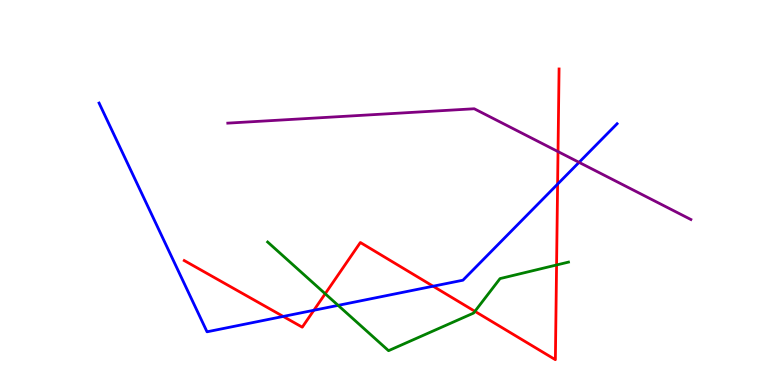[{'lines': ['blue', 'red'], 'intersections': [{'x': 3.65, 'y': 1.78}, {'x': 4.05, 'y': 1.94}, {'x': 5.59, 'y': 2.57}, {'x': 7.19, 'y': 5.22}]}, {'lines': ['green', 'red'], 'intersections': [{'x': 4.2, 'y': 2.37}, {'x': 6.13, 'y': 1.91}, {'x': 7.18, 'y': 3.12}]}, {'lines': ['purple', 'red'], 'intersections': [{'x': 7.2, 'y': 6.06}]}, {'lines': ['blue', 'green'], 'intersections': [{'x': 4.36, 'y': 2.07}]}, {'lines': ['blue', 'purple'], 'intersections': [{'x': 7.47, 'y': 5.78}]}, {'lines': ['green', 'purple'], 'intersections': []}]